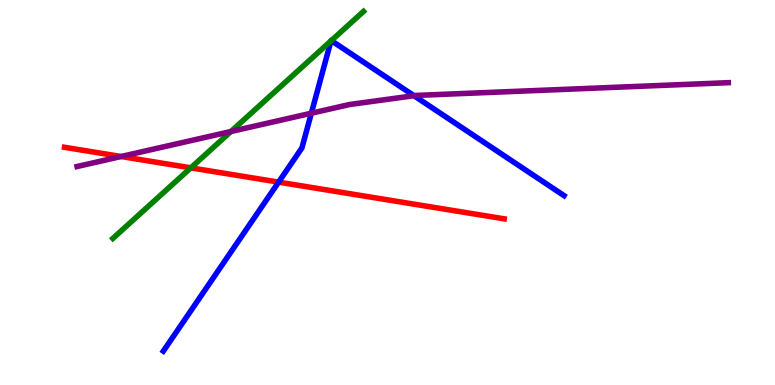[{'lines': ['blue', 'red'], 'intersections': [{'x': 3.59, 'y': 5.27}]}, {'lines': ['green', 'red'], 'intersections': [{'x': 2.46, 'y': 5.64}]}, {'lines': ['purple', 'red'], 'intersections': [{'x': 1.56, 'y': 5.93}]}, {'lines': ['blue', 'green'], 'intersections': [{'x': 4.27, 'y': 8.94}, {'x': 4.27, 'y': 8.94}]}, {'lines': ['blue', 'purple'], 'intersections': [{'x': 4.02, 'y': 7.06}, {'x': 5.34, 'y': 7.51}]}, {'lines': ['green', 'purple'], 'intersections': [{'x': 2.98, 'y': 6.58}]}]